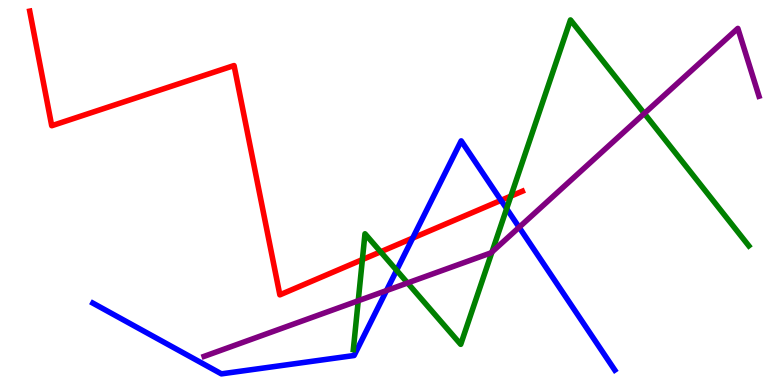[{'lines': ['blue', 'red'], 'intersections': [{'x': 5.32, 'y': 3.82}, {'x': 6.47, 'y': 4.8}]}, {'lines': ['green', 'red'], 'intersections': [{'x': 4.68, 'y': 3.26}, {'x': 4.91, 'y': 3.46}, {'x': 6.59, 'y': 4.91}]}, {'lines': ['purple', 'red'], 'intersections': []}, {'lines': ['blue', 'green'], 'intersections': [{'x': 5.12, 'y': 2.98}, {'x': 6.54, 'y': 4.58}]}, {'lines': ['blue', 'purple'], 'intersections': [{'x': 4.99, 'y': 2.45}, {'x': 6.7, 'y': 4.1}]}, {'lines': ['green', 'purple'], 'intersections': [{'x': 4.62, 'y': 2.19}, {'x': 5.26, 'y': 2.65}, {'x': 6.35, 'y': 3.45}, {'x': 8.31, 'y': 7.05}]}]